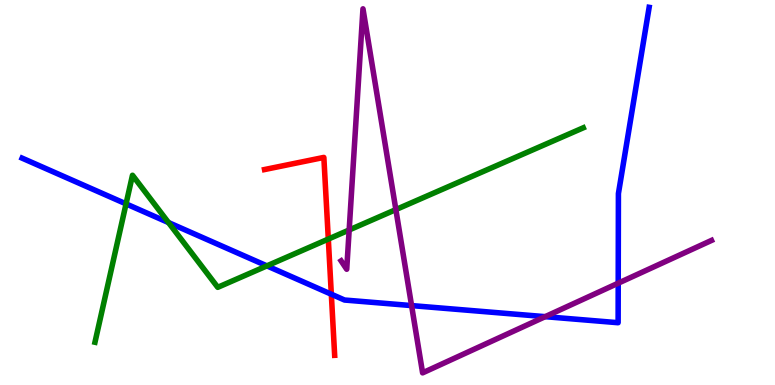[{'lines': ['blue', 'red'], 'intersections': [{'x': 4.28, 'y': 2.36}]}, {'lines': ['green', 'red'], 'intersections': [{'x': 4.24, 'y': 3.79}]}, {'lines': ['purple', 'red'], 'intersections': []}, {'lines': ['blue', 'green'], 'intersections': [{'x': 1.63, 'y': 4.7}, {'x': 2.17, 'y': 4.22}, {'x': 3.44, 'y': 3.09}]}, {'lines': ['blue', 'purple'], 'intersections': [{'x': 5.31, 'y': 2.06}, {'x': 7.03, 'y': 1.77}, {'x': 7.98, 'y': 2.64}]}, {'lines': ['green', 'purple'], 'intersections': [{'x': 4.51, 'y': 4.03}, {'x': 5.11, 'y': 4.56}]}]